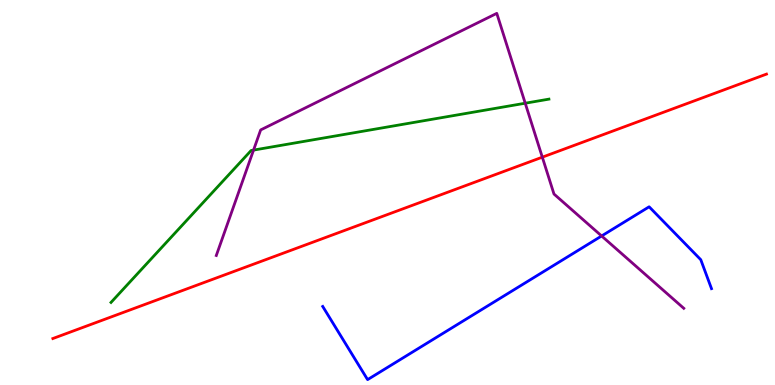[{'lines': ['blue', 'red'], 'intersections': []}, {'lines': ['green', 'red'], 'intersections': []}, {'lines': ['purple', 'red'], 'intersections': [{'x': 7.0, 'y': 5.92}]}, {'lines': ['blue', 'green'], 'intersections': []}, {'lines': ['blue', 'purple'], 'intersections': [{'x': 7.76, 'y': 3.87}]}, {'lines': ['green', 'purple'], 'intersections': [{'x': 3.27, 'y': 6.1}, {'x': 6.78, 'y': 7.32}]}]